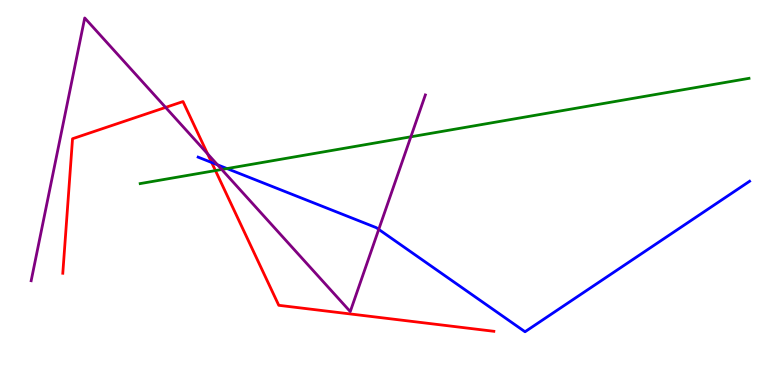[{'lines': ['blue', 'red'], 'intersections': [{'x': 2.73, 'y': 5.78}]}, {'lines': ['green', 'red'], 'intersections': [{'x': 2.78, 'y': 5.57}]}, {'lines': ['purple', 'red'], 'intersections': [{'x': 2.14, 'y': 7.21}, {'x': 2.68, 'y': 6.01}]}, {'lines': ['blue', 'green'], 'intersections': [{'x': 2.93, 'y': 5.62}]}, {'lines': ['blue', 'purple'], 'intersections': [{'x': 2.81, 'y': 5.72}, {'x': 4.89, 'y': 4.04}]}, {'lines': ['green', 'purple'], 'intersections': [{'x': 2.86, 'y': 5.6}, {'x': 5.3, 'y': 6.45}]}]